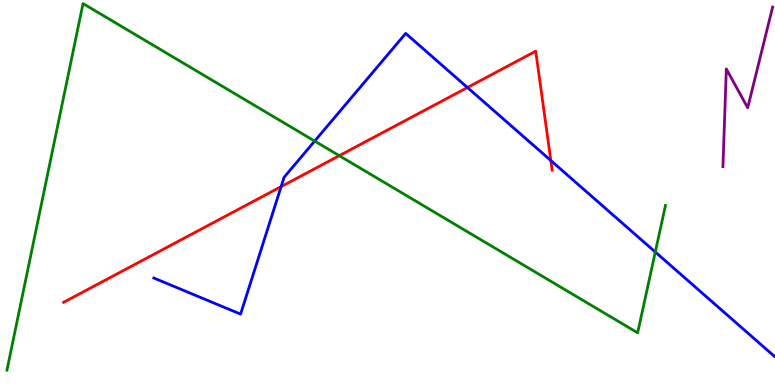[{'lines': ['blue', 'red'], 'intersections': [{'x': 3.63, 'y': 5.15}, {'x': 6.03, 'y': 7.73}, {'x': 7.11, 'y': 5.83}]}, {'lines': ['green', 'red'], 'intersections': [{'x': 4.38, 'y': 5.96}]}, {'lines': ['purple', 'red'], 'intersections': []}, {'lines': ['blue', 'green'], 'intersections': [{'x': 4.06, 'y': 6.34}, {'x': 8.46, 'y': 3.45}]}, {'lines': ['blue', 'purple'], 'intersections': []}, {'lines': ['green', 'purple'], 'intersections': []}]